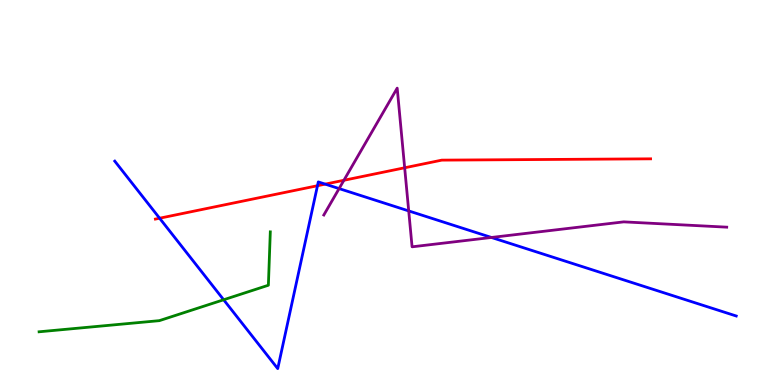[{'lines': ['blue', 'red'], 'intersections': [{'x': 2.06, 'y': 4.33}, {'x': 4.1, 'y': 5.18}, {'x': 4.2, 'y': 5.22}]}, {'lines': ['green', 'red'], 'intersections': []}, {'lines': ['purple', 'red'], 'intersections': [{'x': 4.44, 'y': 5.32}, {'x': 5.22, 'y': 5.64}]}, {'lines': ['blue', 'green'], 'intersections': [{'x': 2.89, 'y': 2.21}]}, {'lines': ['blue', 'purple'], 'intersections': [{'x': 4.38, 'y': 5.1}, {'x': 5.27, 'y': 4.52}, {'x': 6.34, 'y': 3.83}]}, {'lines': ['green', 'purple'], 'intersections': []}]